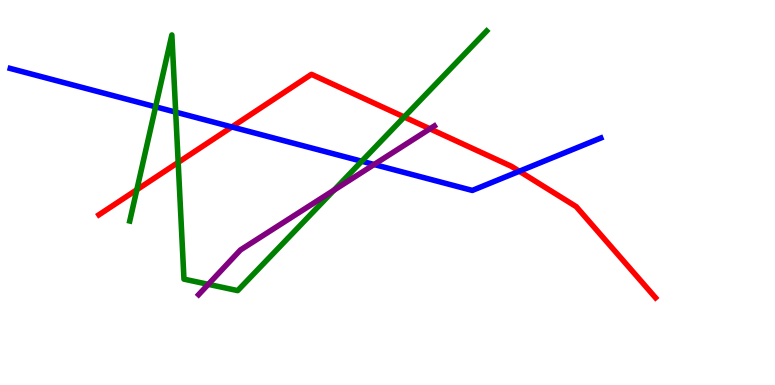[{'lines': ['blue', 'red'], 'intersections': [{'x': 2.99, 'y': 6.7}, {'x': 6.7, 'y': 5.55}]}, {'lines': ['green', 'red'], 'intersections': [{'x': 1.77, 'y': 5.07}, {'x': 2.3, 'y': 5.78}, {'x': 5.22, 'y': 6.96}]}, {'lines': ['purple', 'red'], 'intersections': [{'x': 5.55, 'y': 6.65}]}, {'lines': ['blue', 'green'], 'intersections': [{'x': 2.01, 'y': 7.23}, {'x': 2.27, 'y': 7.09}, {'x': 4.67, 'y': 5.81}]}, {'lines': ['blue', 'purple'], 'intersections': [{'x': 4.83, 'y': 5.73}]}, {'lines': ['green', 'purple'], 'intersections': [{'x': 2.69, 'y': 2.61}, {'x': 4.31, 'y': 5.06}]}]